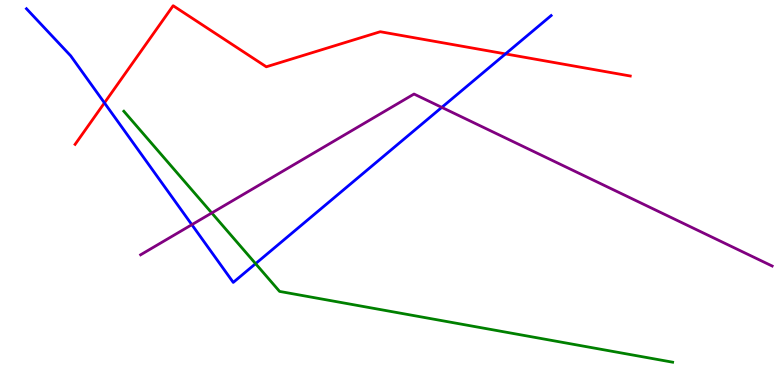[{'lines': ['blue', 'red'], 'intersections': [{'x': 1.35, 'y': 7.33}, {'x': 6.52, 'y': 8.6}]}, {'lines': ['green', 'red'], 'intersections': []}, {'lines': ['purple', 'red'], 'intersections': []}, {'lines': ['blue', 'green'], 'intersections': [{'x': 3.3, 'y': 3.15}]}, {'lines': ['blue', 'purple'], 'intersections': [{'x': 2.48, 'y': 4.16}, {'x': 5.7, 'y': 7.21}]}, {'lines': ['green', 'purple'], 'intersections': [{'x': 2.73, 'y': 4.47}]}]